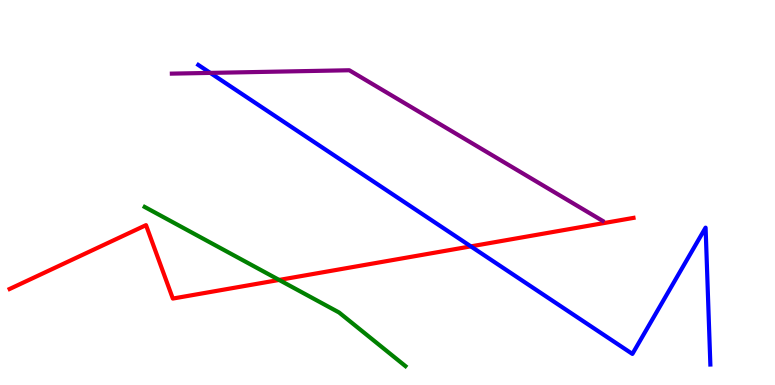[{'lines': ['blue', 'red'], 'intersections': [{'x': 6.08, 'y': 3.6}]}, {'lines': ['green', 'red'], 'intersections': [{'x': 3.6, 'y': 2.73}]}, {'lines': ['purple', 'red'], 'intersections': []}, {'lines': ['blue', 'green'], 'intersections': []}, {'lines': ['blue', 'purple'], 'intersections': [{'x': 2.71, 'y': 8.11}]}, {'lines': ['green', 'purple'], 'intersections': []}]